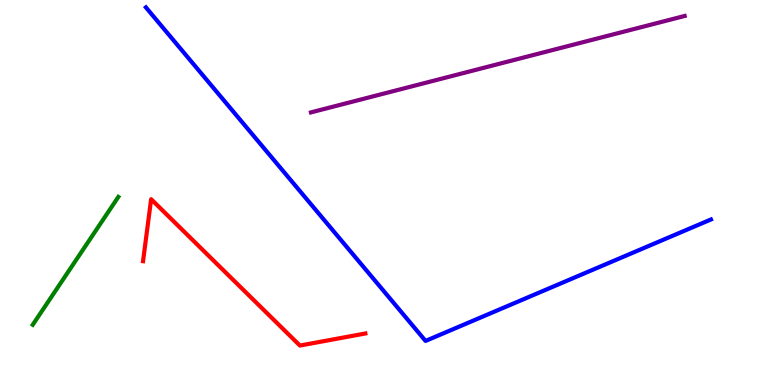[{'lines': ['blue', 'red'], 'intersections': []}, {'lines': ['green', 'red'], 'intersections': []}, {'lines': ['purple', 'red'], 'intersections': []}, {'lines': ['blue', 'green'], 'intersections': []}, {'lines': ['blue', 'purple'], 'intersections': []}, {'lines': ['green', 'purple'], 'intersections': []}]